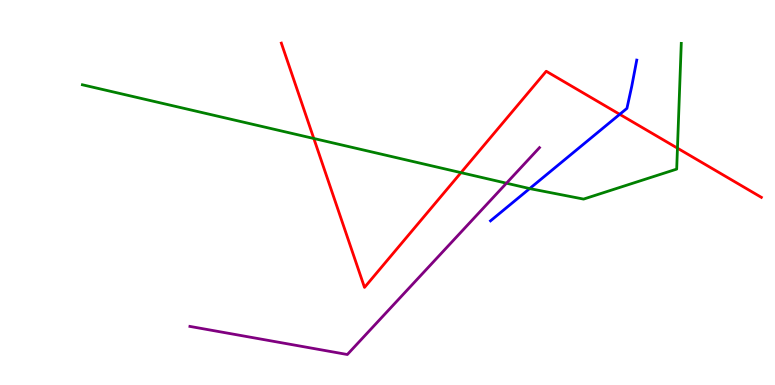[{'lines': ['blue', 'red'], 'intersections': [{'x': 8.0, 'y': 7.03}]}, {'lines': ['green', 'red'], 'intersections': [{'x': 4.05, 'y': 6.4}, {'x': 5.95, 'y': 5.52}, {'x': 8.74, 'y': 6.15}]}, {'lines': ['purple', 'red'], 'intersections': []}, {'lines': ['blue', 'green'], 'intersections': [{'x': 6.83, 'y': 5.1}]}, {'lines': ['blue', 'purple'], 'intersections': []}, {'lines': ['green', 'purple'], 'intersections': [{'x': 6.53, 'y': 5.24}]}]